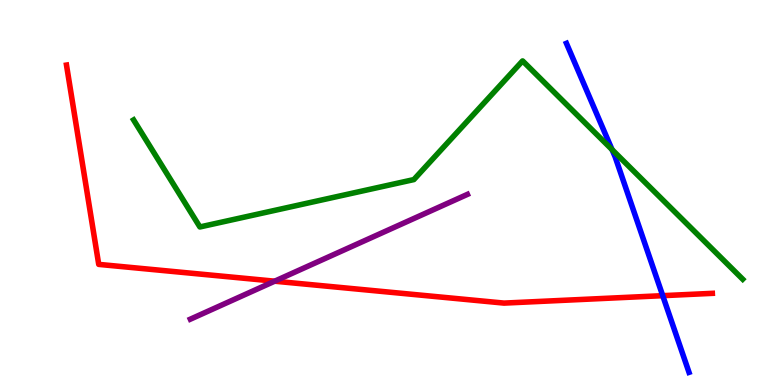[{'lines': ['blue', 'red'], 'intersections': [{'x': 8.55, 'y': 2.32}]}, {'lines': ['green', 'red'], 'intersections': []}, {'lines': ['purple', 'red'], 'intersections': [{'x': 3.54, 'y': 2.7}]}, {'lines': ['blue', 'green'], 'intersections': [{'x': 7.9, 'y': 6.11}]}, {'lines': ['blue', 'purple'], 'intersections': []}, {'lines': ['green', 'purple'], 'intersections': []}]